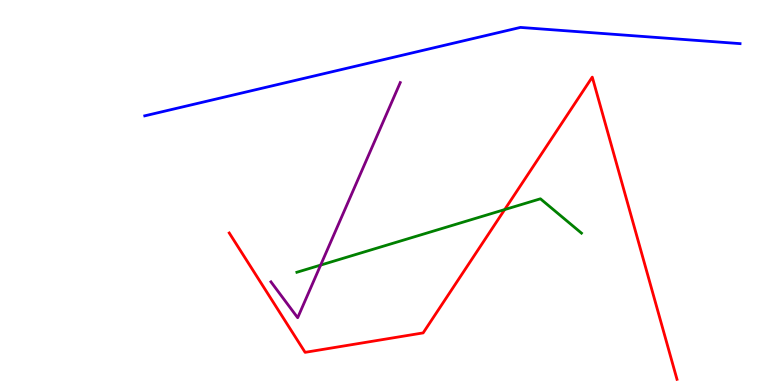[{'lines': ['blue', 'red'], 'intersections': []}, {'lines': ['green', 'red'], 'intersections': [{'x': 6.51, 'y': 4.56}]}, {'lines': ['purple', 'red'], 'intersections': []}, {'lines': ['blue', 'green'], 'intersections': []}, {'lines': ['blue', 'purple'], 'intersections': []}, {'lines': ['green', 'purple'], 'intersections': [{'x': 4.14, 'y': 3.11}]}]